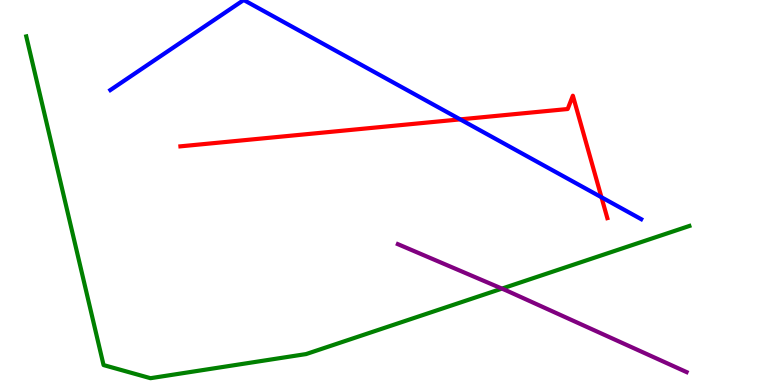[{'lines': ['blue', 'red'], 'intersections': [{'x': 5.94, 'y': 6.9}, {'x': 7.76, 'y': 4.88}]}, {'lines': ['green', 'red'], 'intersections': []}, {'lines': ['purple', 'red'], 'intersections': []}, {'lines': ['blue', 'green'], 'intersections': []}, {'lines': ['blue', 'purple'], 'intersections': []}, {'lines': ['green', 'purple'], 'intersections': [{'x': 6.48, 'y': 2.5}]}]